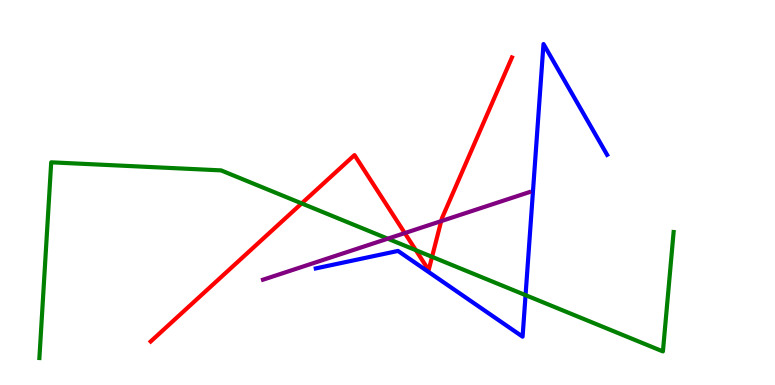[{'lines': ['blue', 'red'], 'intersections': []}, {'lines': ['green', 'red'], 'intersections': [{'x': 3.89, 'y': 4.72}, {'x': 5.37, 'y': 3.5}, {'x': 5.57, 'y': 3.33}]}, {'lines': ['purple', 'red'], 'intersections': [{'x': 5.22, 'y': 3.95}, {'x': 5.69, 'y': 4.26}]}, {'lines': ['blue', 'green'], 'intersections': [{'x': 6.78, 'y': 2.33}]}, {'lines': ['blue', 'purple'], 'intersections': []}, {'lines': ['green', 'purple'], 'intersections': [{'x': 5.0, 'y': 3.8}]}]